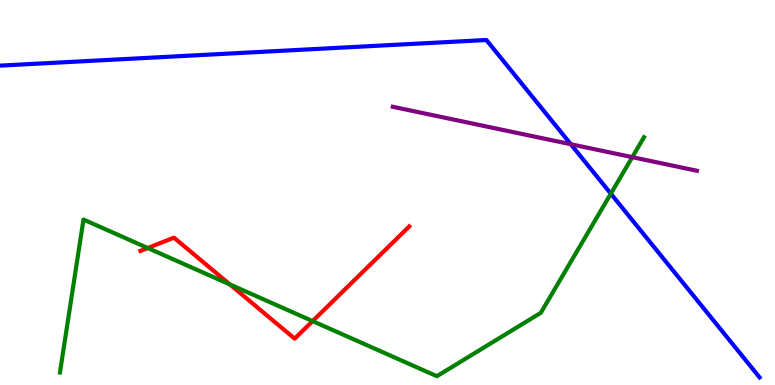[{'lines': ['blue', 'red'], 'intersections': []}, {'lines': ['green', 'red'], 'intersections': [{'x': 1.91, 'y': 3.56}, {'x': 2.97, 'y': 2.61}, {'x': 4.03, 'y': 1.66}]}, {'lines': ['purple', 'red'], 'intersections': []}, {'lines': ['blue', 'green'], 'intersections': [{'x': 7.88, 'y': 4.97}]}, {'lines': ['blue', 'purple'], 'intersections': [{'x': 7.37, 'y': 6.25}]}, {'lines': ['green', 'purple'], 'intersections': [{'x': 8.16, 'y': 5.92}]}]